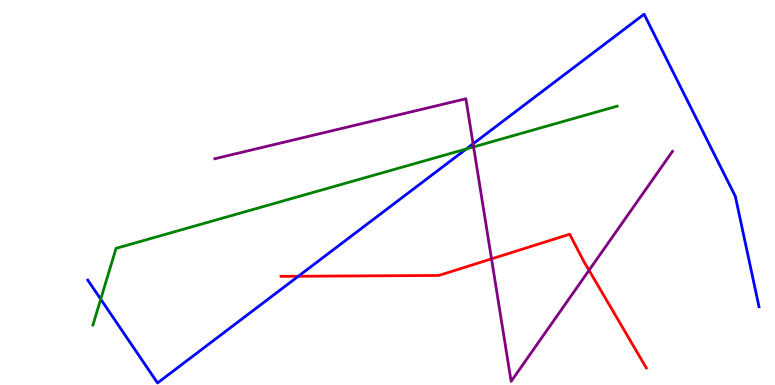[{'lines': ['blue', 'red'], 'intersections': [{'x': 3.85, 'y': 2.82}]}, {'lines': ['green', 'red'], 'intersections': []}, {'lines': ['purple', 'red'], 'intersections': [{'x': 6.34, 'y': 3.28}, {'x': 7.6, 'y': 2.98}]}, {'lines': ['blue', 'green'], 'intersections': [{'x': 1.3, 'y': 2.23}, {'x': 6.02, 'y': 6.13}]}, {'lines': ['blue', 'purple'], 'intersections': [{'x': 6.1, 'y': 6.26}]}, {'lines': ['green', 'purple'], 'intersections': [{'x': 6.11, 'y': 6.18}]}]